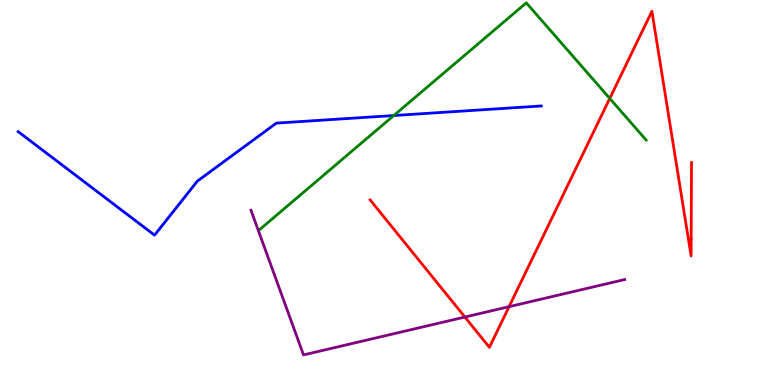[{'lines': ['blue', 'red'], 'intersections': []}, {'lines': ['green', 'red'], 'intersections': [{'x': 7.87, 'y': 7.44}]}, {'lines': ['purple', 'red'], 'intersections': [{'x': 6.0, 'y': 1.77}, {'x': 6.57, 'y': 2.03}]}, {'lines': ['blue', 'green'], 'intersections': [{'x': 5.08, 'y': 7.0}]}, {'lines': ['blue', 'purple'], 'intersections': []}, {'lines': ['green', 'purple'], 'intersections': []}]